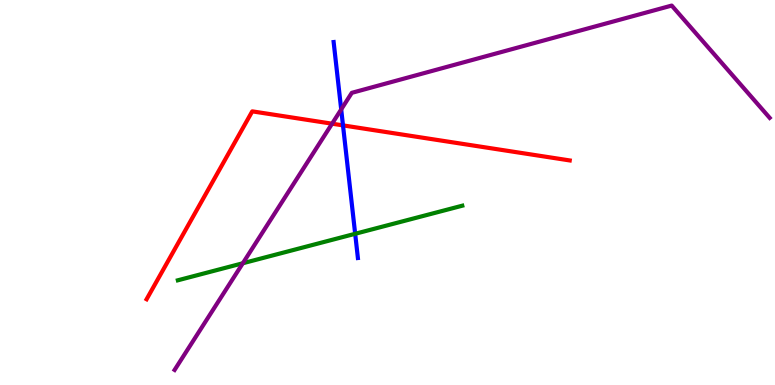[{'lines': ['blue', 'red'], 'intersections': [{'x': 4.43, 'y': 6.74}]}, {'lines': ['green', 'red'], 'intersections': []}, {'lines': ['purple', 'red'], 'intersections': [{'x': 4.28, 'y': 6.79}]}, {'lines': ['blue', 'green'], 'intersections': [{'x': 4.58, 'y': 3.93}]}, {'lines': ['blue', 'purple'], 'intersections': [{'x': 4.4, 'y': 7.16}]}, {'lines': ['green', 'purple'], 'intersections': [{'x': 3.13, 'y': 3.16}]}]